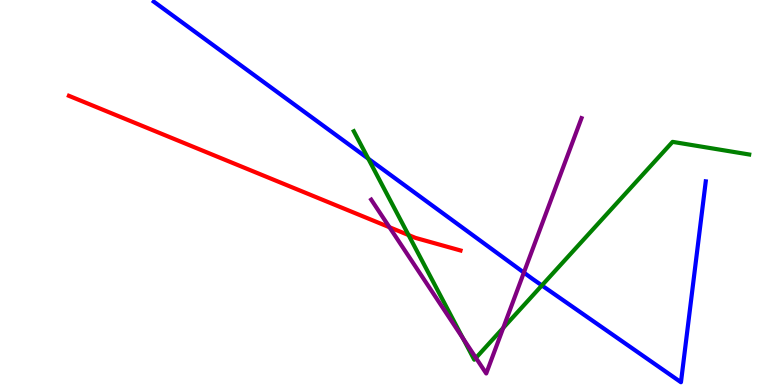[{'lines': ['blue', 'red'], 'intersections': []}, {'lines': ['green', 'red'], 'intersections': [{'x': 5.27, 'y': 3.89}]}, {'lines': ['purple', 'red'], 'intersections': [{'x': 5.03, 'y': 4.1}]}, {'lines': ['blue', 'green'], 'intersections': [{'x': 4.75, 'y': 5.88}, {'x': 6.99, 'y': 2.59}]}, {'lines': ['blue', 'purple'], 'intersections': [{'x': 6.76, 'y': 2.92}]}, {'lines': ['green', 'purple'], 'intersections': [{'x': 5.97, 'y': 1.21}, {'x': 6.14, 'y': 0.704}, {'x': 6.49, 'y': 1.48}]}]